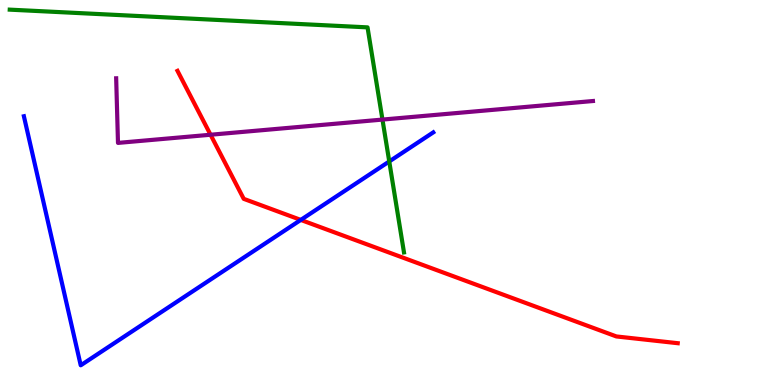[{'lines': ['blue', 'red'], 'intersections': [{'x': 3.88, 'y': 4.29}]}, {'lines': ['green', 'red'], 'intersections': []}, {'lines': ['purple', 'red'], 'intersections': [{'x': 2.72, 'y': 6.5}]}, {'lines': ['blue', 'green'], 'intersections': [{'x': 5.02, 'y': 5.81}]}, {'lines': ['blue', 'purple'], 'intersections': []}, {'lines': ['green', 'purple'], 'intersections': [{'x': 4.94, 'y': 6.89}]}]